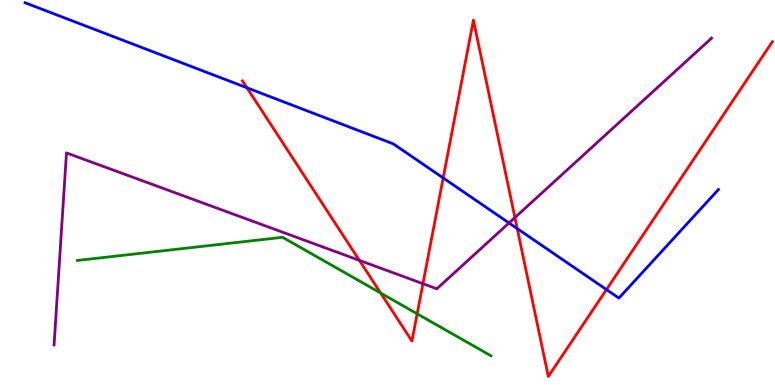[{'lines': ['blue', 'red'], 'intersections': [{'x': 3.19, 'y': 7.72}, {'x': 5.72, 'y': 5.38}, {'x': 6.67, 'y': 4.06}, {'x': 7.83, 'y': 2.48}]}, {'lines': ['green', 'red'], 'intersections': [{'x': 4.91, 'y': 2.39}, {'x': 5.38, 'y': 1.85}]}, {'lines': ['purple', 'red'], 'intersections': [{'x': 4.64, 'y': 3.24}, {'x': 5.46, 'y': 2.63}, {'x': 6.64, 'y': 4.35}]}, {'lines': ['blue', 'green'], 'intersections': []}, {'lines': ['blue', 'purple'], 'intersections': [{'x': 6.57, 'y': 4.21}]}, {'lines': ['green', 'purple'], 'intersections': []}]